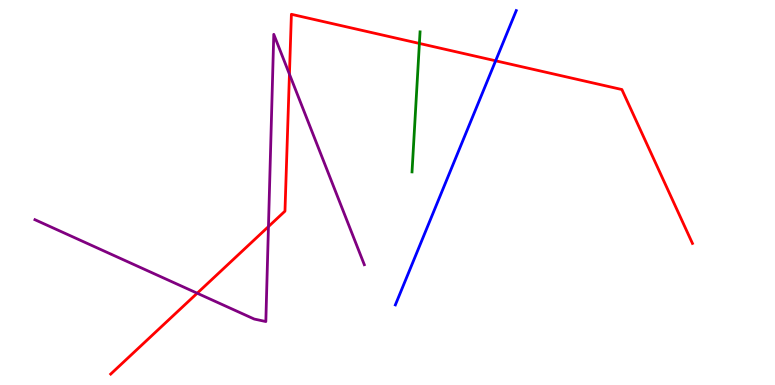[{'lines': ['blue', 'red'], 'intersections': [{'x': 6.4, 'y': 8.42}]}, {'lines': ['green', 'red'], 'intersections': [{'x': 5.41, 'y': 8.87}]}, {'lines': ['purple', 'red'], 'intersections': [{'x': 2.54, 'y': 2.38}, {'x': 3.46, 'y': 4.11}, {'x': 3.73, 'y': 8.07}]}, {'lines': ['blue', 'green'], 'intersections': []}, {'lines': ['blue', 'purple'], 'intersections': []}, {'lines': ['green', 'purple'], 'intersections': []}]